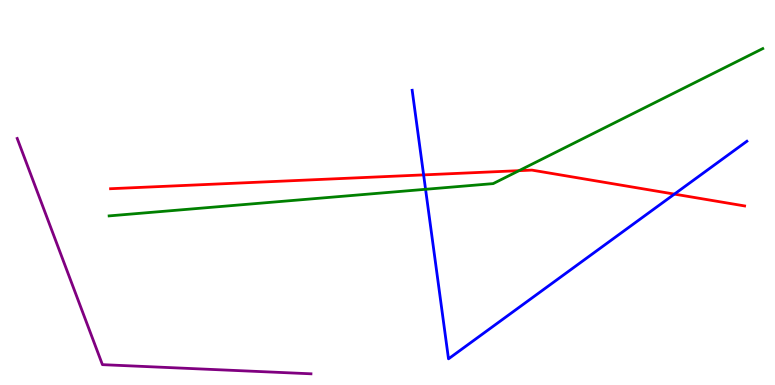[{'lines': ['blue', 'red'], 'intersections': [{'x': 5.47, 'y': 5.46}, {'x': 8.7, 'y': 4.96}]}, {'lines': ['green', 'red'], 'intersections': [{'x': 6.7, 'y': 5.57}]}, {'lines': ['purple', 'red'], 'intersections': []}, {'lines': ['blue', 'green'], 'intersections': [{'x': 5.49, 'y': 5.08}]}, {'lines': ['blue', 'purple'], 'intersections': []}, {'lines': ['green', 'purple'], 'intersections': []}]